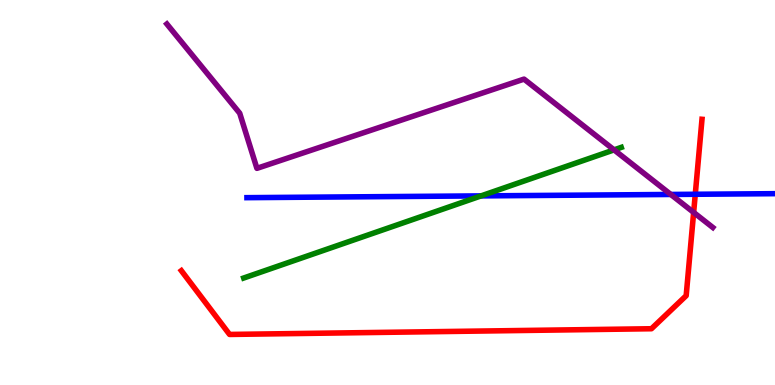[{'lines': ['blue', 'red'], 'intersections': [{'x': 8.97, 'y': 4.95}]}, {'lines': ['green', 'red'], 'intersections': []}, {'lines': ['purple', 'red'], 'intersections': [{'x': 8.95, 'y': 4.48}]}, {'lines': ['blue', 'green'], 'intersections': [{'x': 6.21, 'y': 4.91}]}, {'lines': ['blue', 'purple'], 'intersections': [{'x': 8.66, 'y': 4.95}]}, {'lines': ['green', 'purple'], 'intersections': [{'x': 7.92, 'y': 6.11}]}]